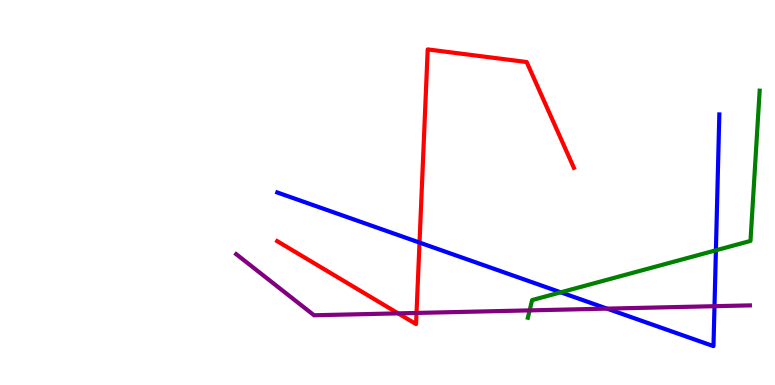[{'lines': ['blue', 'red'], 'intersections': [{'x': 5.41, 'y': 3.7}]}, {'lines': ['green', 'red'], 'intersections': []}, {'lines': ['purple', 'red'], 'intersections': [{'x': 5.14, 'y': 1.86}, {'x': 5.37, 'y': 1.87}]}, {'lines': ['blue', 'green'], 'intersections': [{'x': 7.24, 'y': 2.41}, {'x': 9.24, 'y': 3.5}]}, {'lines': ['blue', 'purple'], 'intersections': [{'x': 7.83, 'y': 1.98}, {'x': 9.22, 'y': 2.05}]}, {'lines': ['green', 'purple'], 'intersections': [{'x': 6.83, 'y': 1.94}]}]